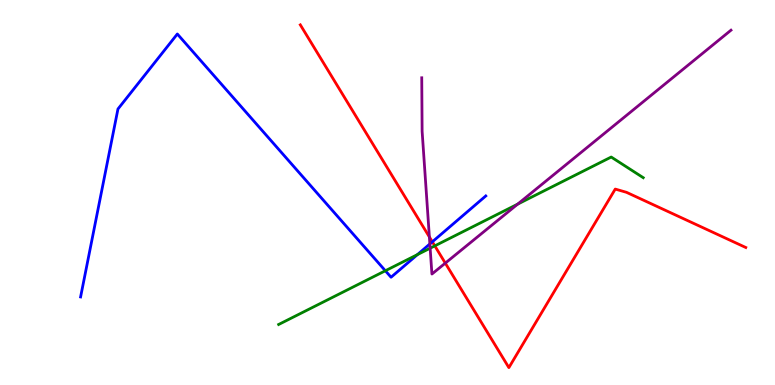[{'lines': ['blue', 'red'], 'intersections': [{'x': 5.58, 'y': 3.72}]}, {'lines': ['green', 'red'], 'intersections': [{'x': 5.61, 'y': 3.61}]}, {'lines': ['purple', 'red'], 'intersections': [{'x': 5.54, 'y': 3.85}, {'x': 5.75, 'y': 3.17}]}, {'lines': ['blue', 'green'], 'intersections': [{'x': 4.97, 'y': 2.97}, {'x': 5.39, 'y': 3.39}]}, {'lines': ['blue', 'purple'], 'intersections': [{'x': 5.55, 'y': 3.66}]}, {'lines': ['green', 'purple'], 'intersections': [{'x': 5.55, 'y': 3.55}, {'x': 6.68, 'y': 4.7}]}]